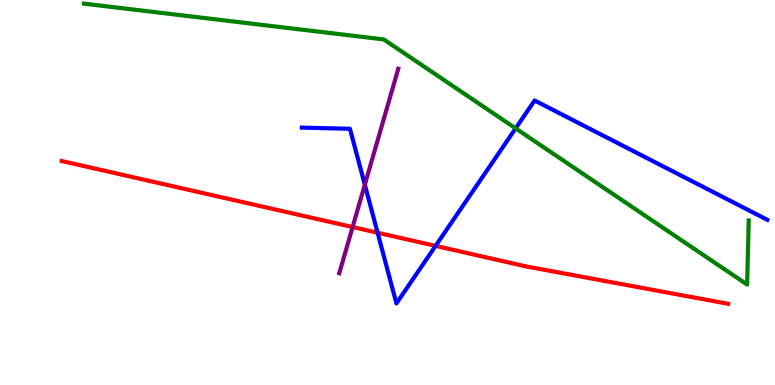[{'lines': ['blue', 'red'], 'intersections': [{'x': 4.87, 'y': 3.96}, {'x': 5.62, 'y': 3.61}]}, {'lines': ['green', 'red'], 'intersections': []}, {'lines': ['purple', 'red'], 'intersections': [{'x': 4.55, 'y': 4.1}]}, {'lines': ['blue', 'green'], 'intersections': [{'x': 6.65, 'y': 6.67}]}, {'lines': ['blue', 'purple'], 'intersections': [{'x': 4.71, 'y': 5.2}]}, {'lines': ['green', 'purple'], 'intersections': []}]